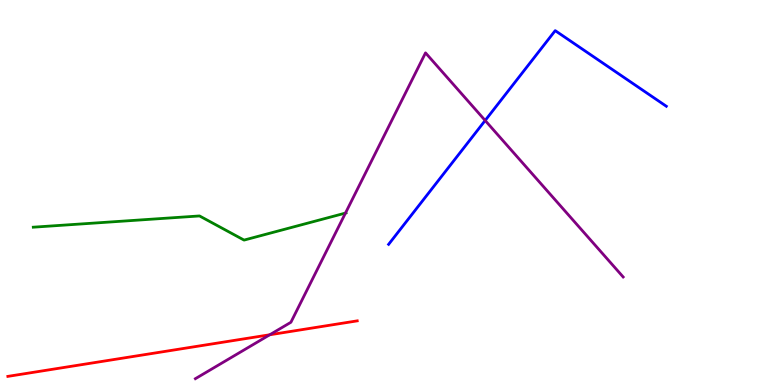[{'lines': ['blue', 'red'], 'intersections': []}, {'lines': ['green', 'red'], 'intersections': []}, {'lines': ['purple', 'red'], 'intersections': [{'x': 3.48, 'y': 1.3}]}, {'lines': ['blue', 'green'], 'intersections': []}, {'lines': ['blue', 'purple'], 'intersections': [{'x': 6.26, 'y': 6.87}]}, {'lines': ['green', 'purple'], 'intersections': [{'x': 4.46, 'y': 4.47}]}]